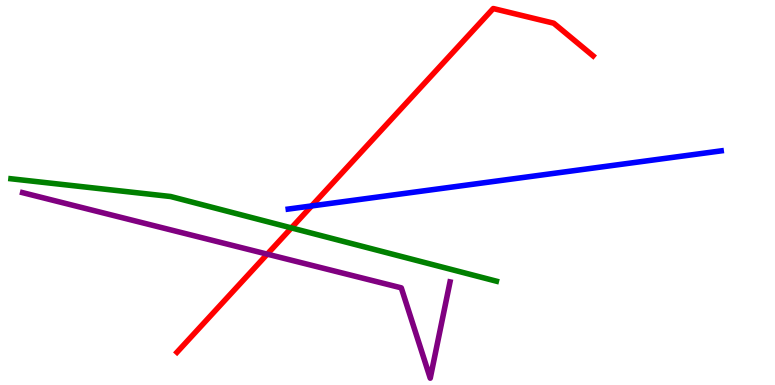[{'lines': ['blue', 'red'], 'intersections': [{'x': 4.02, 'y': 4.65}]}, {'lines': ['green', 'red'], 'intersections': [{'x': 3.76, 'y': 4.08}]}, {'lines': ['purple', 'red'], 'intersections': [{'x': 3.45, 'y': 3.4}]}, {'lines': ['blue', 'green'], 'intersections': []}, {'lines': ['blue', 'purple'], 'intersections': []}, {'lines': ['green', 'purple'], 'intersections': []}]